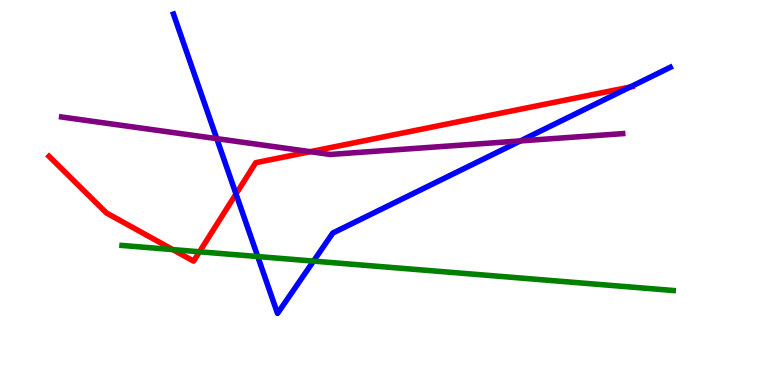[{'lines': ['blue', 'red'], 'intersections': [{'x': 3.05, 'y': 4.96}, {'x': 8.13, 'y': 7.74}]}, {'lines': ['green', 'red'], 'intersections': [{'x': 2.23, 'y': 3.52}, {'x': 2.57, 'y': 3.46}]}, {'lines': ['purple', 'red'], 'intersections': [{'x': 4.0, 'y': 6.06}]}, {'lines': ['blue', 'green'], 'intersections': [{'x': 3.33, 'y': 3.34}, {'x': 4.05, 'y': 3.22}]}, {'lines': ['blue', 'purple'], 'intersections': [{'x': 2.8, 'y': 6.4}, {'x': 6.71, 'y': 6.34}]}, {'lines': ['green', 'purple'], 'intersections': []}]